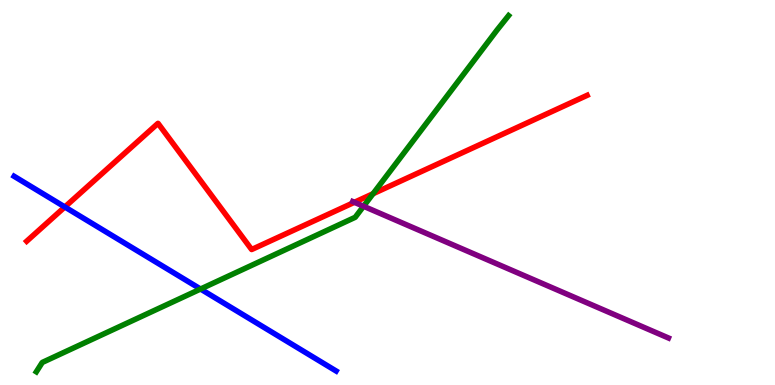[{'lines': ['blue', 'red'], 'intersections': [{'x': 0.837, 'y': 4.62}]}, {'lines': ['green', 'red'], 'intersections': [{'x': 4.81, 'y': 4.97}]}, {'lines': ['purple', 'red'], 'intersections': [{'x': 4.57, 'y': 4.75}]}, {'lines': ['blue', 'green'], 'intersections': [{'x': 2.59, 'y': 2.49}]}, {'lines': ['blue', 'purple'], 'intersections': []}, {'lines': ['green', 'purple'], 'intersections': [{'x': 4.69, 'y': 4.64}]}]